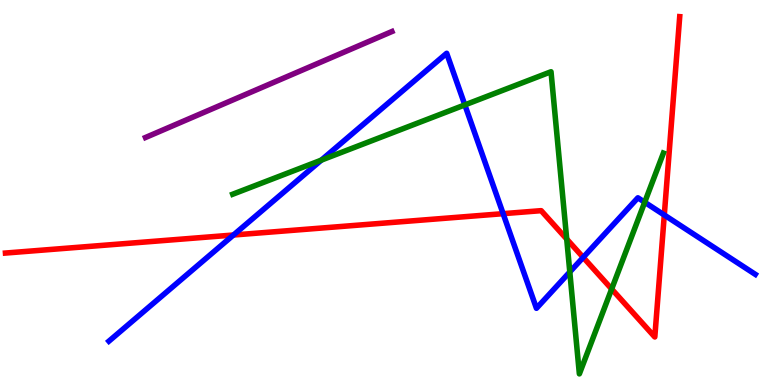[{'lines': ['blue', 'red'], 'intersections': [{'x': 3.01, 'y': 3.9}, {'x': 6.49, 'y': 4.45}, {'x': 7.53, 'y': 3.31}, {'x': 8.57, 'y': 4.42}]}, {'lines': ['green', 'red'], 'intersections': [{'x': 7.31, 'y': 3.79}, {'x': 7.89, 'y': 2.49}]}, {'lines': ['purple', 'red'], 'intersections': []}, {'lines': ['blue', 'green'], 'intersections': [{'x': 4.15, 'y': 5.84}, {'x': 6.0, 'y': 7.28}, {'x': 7.35, 'y': 2.94}, {'x': 8.32, 'y': 4.75}]}, {'lines': ['blue', 'purple'], 'intersections': []}, {'lines': ['green', 'purple'], 'intersections': []}]